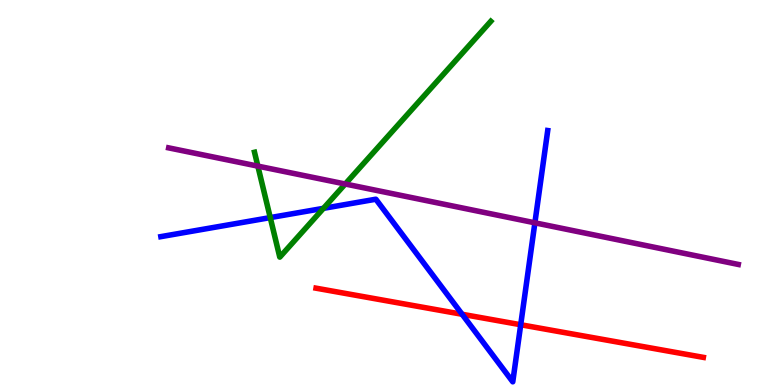[{'lines': ['blue', 'red'], 'intersections': [{'x': 5.96, 'y': 1.84}, {'x': 6.72, 'y': 1.57}]}, {'lines': ['green', 'red'], 'intersections': []}, {'lines': ['purple', 'red'], 'intersections': []}, {'lines': ['blue', 'green'], 'intersections': [{'x': 3.49, 'y': 4.35}, {'x': 4.17, 'y': 4.59}]}, {'lines': ['blue', 'purple'], 'intersections': [{'x': 6.9, 'y': 4.21}]}, {'lines': ['green', 'purple'], 'intersections': [{'x': 3.33, 'y': 5.69}, {'x': 4.45, 'y': 5.22}]}]